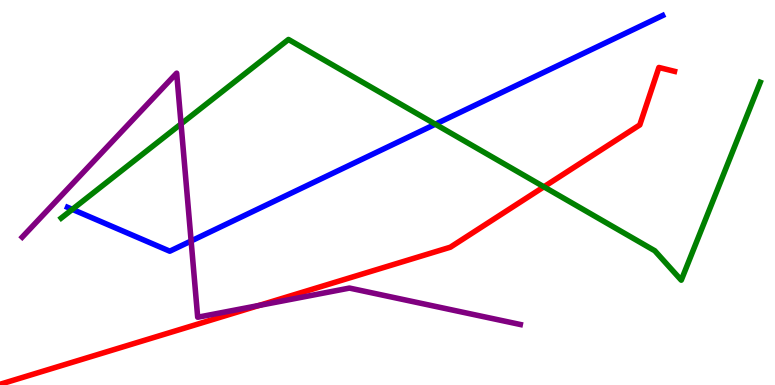[{'lines': ['blue', 'red'], 'intersections': []}, {'lines': ['green', 'red'], 'intersections': [{'x': 7.02, 'y': 5.15}]}, {'lines': ['purple', 'red'], 'intersections': [{'x': 3.34, 'y': 2.07}]}, {'lines': ['blue', 'green'], 'intersections': [{'x': 0.933, 'y': 4.56}, {'x': 5.62, 'y': 6.77}]}, {'lines': ['blue', 'purple'], 'intersections': [{'x': 2.47, 'y': 3.74}]}, {'lines': ['green', 'purple'], 'intersections': [{'x': 2.34, 'y': 6.78}]}]